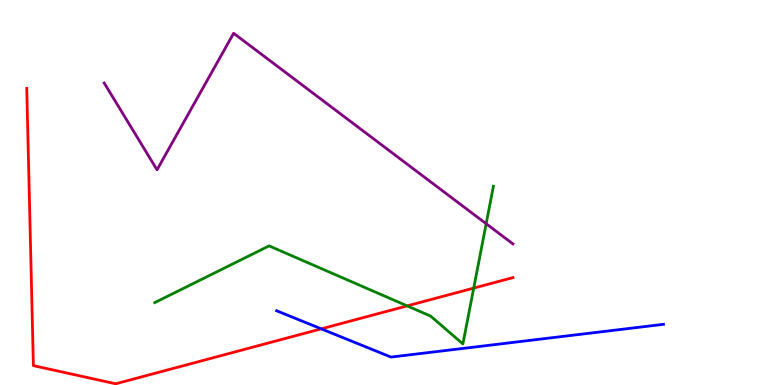[{'lines': ['blue', 'red'], 'intersections': [{'x': 4.15, 'y': 1.46}]}, {'lines': ['green', 'red'], 'intersections': [{'x': 5.25, 'y': 2.05}, {'x': 6.11, 'y': 2.52}]}, {'lines': ['purple', 'red'], 'intersections': []}, {'lines': ['blue', 'green'], 'intersections': []}, {'lines': ['blue', 'purple'], 'intersections': []}, {'lines': ['green', 'purple'], 'intersections': [{'x': 6.27, 'y': 4.19}]}]